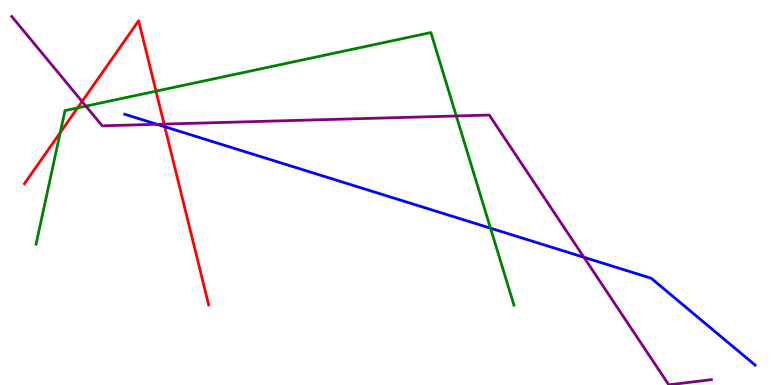[{'lines': ['blue', 'red'], 'intersections': [{'x': 2.13, 'y': 6.71}]}, {'lines': ['green', 'red'], 'intersections': [{'x': 0.777, 'y': 6.56}, {'x': 1.0, 'y': 7.2}, {'x': 2.01, 'y': 7.63}]}, {'lines': ['purple', 'red'], 'intersections': [{'x': 1.06, 'y': 7.36}, {'x': 2.12, 'y': 6.78}]}, {'lines': ['blue', 'green'], 'intersections': [{'x': 6.33, 'y': 4.07}]}, {'lines': ['blue', 'purple'], 'intersections': [{'x': 2.03, 'y': 6.77}, {'x': 7.53, 'y': 3.32}]}, {'lines': ['green', 'purple'], 'intersections': [{'x': 1.11, 'y': 7.24}, {'x': 5.89, 'y': 6.99}]}]